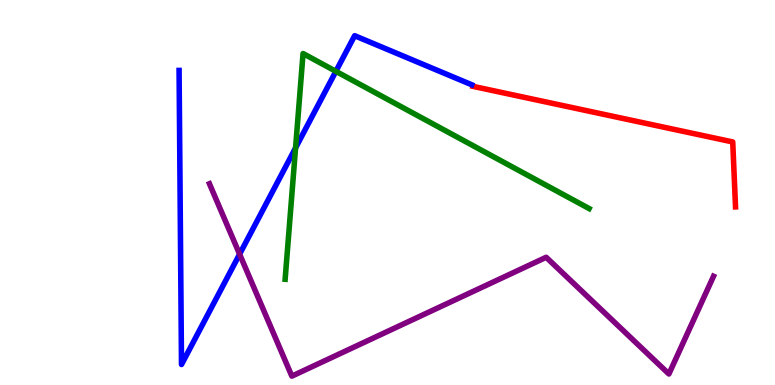[{'lines': ['blue', 'red'], 'intersections': []}, {'lines': ['green', 'red'], 'intersections': []}, {'lines': ['purple', 'red'], 'intersections': []}, {'lines': ['blue', 'green'], 'intersections': [{'x': 3.81, 'y': 6.16}, {'x': 4.33, 'y': 8.15}]}, {'lines': ['blue', 'purple'], 'intersections': [{'x': 3.09, 'y': 3.4}]}, {'lines': ['green', 'purple'], 'intersections': []}]